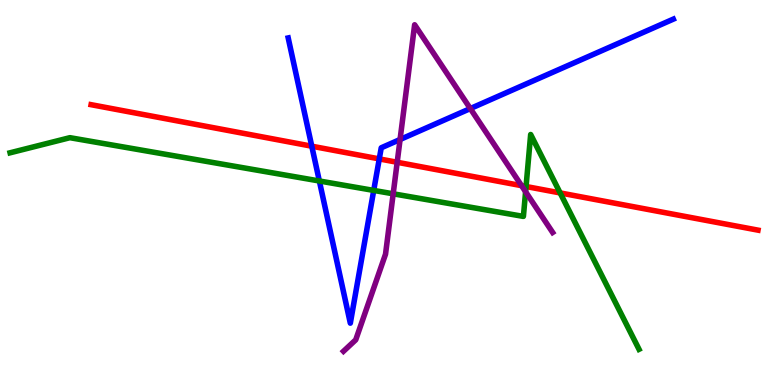[{'lines': ['blue', 'red'], 'intersections': [{'x': 4.02, 'y': 6.2}, {'x': 4.89, 'y': 5.87}]}, {'lines': ['green', 'red'], 'intersections': [{'x': 6.79, 'y': 5.16}, {'x': 7.23, 'y': 4.99}]}, {'lines': ['purple', 'red'], 'intersections': [{'x': 5.13, 'y': 5.79}, {'x': 6.73, 'y': 5.18}]}, {'lines': ['blue', 'green'], 'intersections': [{'x': 4.12, 'y': 5.3}, {'x': 4.82, 'y': 5.05}]}, {'lines': ['blue', 'purple'], 'intersections': [{'x': 5.16, 'y': 6.38}, {'x': 6.07, 'y': 7.18}]}, {'lines': ['green', 'purple'], 'intersections': [{'x': 5.07, 'y': 4.97}, {'x': 6.78, 'y': 5.02}]}]